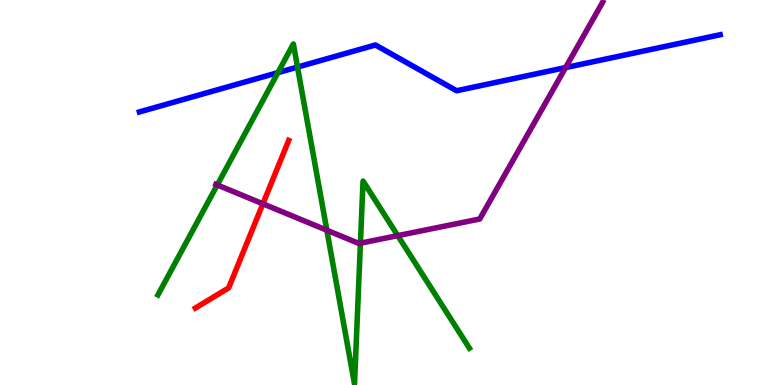[{'lines': ['blue', 'red'], 'intersections': []}, {'lines': ['green', 'red'], 'intersections': []}, {'lines': ['purple', 'red'], 'intersections': [{'x': 3.39, 'y': 4.71}]}, {'lines': ['blue', 'green'], 'intersections': [{'x': 3.59, 'y': 8.11}, {'x': 3.84, 'y': 8.26}]}, {'lines': ['blue', 'purple'], 'intersections': [{'x': 7.3, 'y': 8.24}]}, {'lines': ['green', 'purple'], 'intersections': [{'x': 2.8, 'y': 5.2}, {'x': 4.22, 'y': 4.02}, {'x': 4.65, 'y': 3.68}, {'x': 5.13, 'y': 3.88}]}]